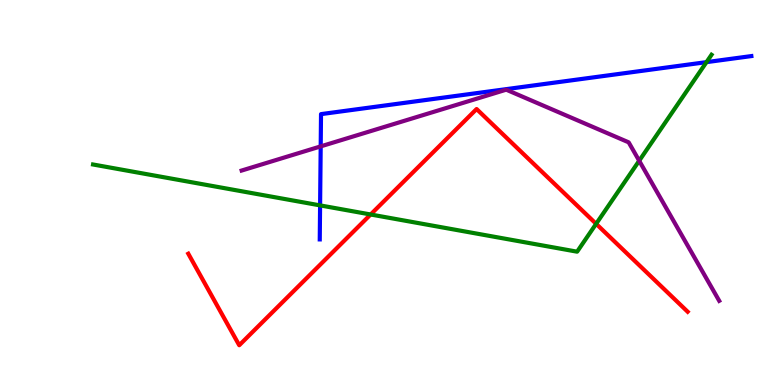[{'lines': ['blue', 'red'], 'intersections': []}, {'lines': ['green', 'red'], 'intersections': [{'x': 4.78, 'y': 4.43}, {'x': 7.69, 'y': 4.19}]}, {'lines': ['purple', 'red'], 'intersections': []}, {'lines': ['blue', 'green'], 'intersections': [{'x': 4.13, 'y': 4.67}, {'x': 9.12, 'y': 8.39}]}, {'lines': ['blue', 'purple'], 'intersections': [{'x': 4.14, 'y': 6.2}]}, {'lines': ['green', 'purple'], 'intersections': [{'x': 8.25, 'y': 5.82}]}]